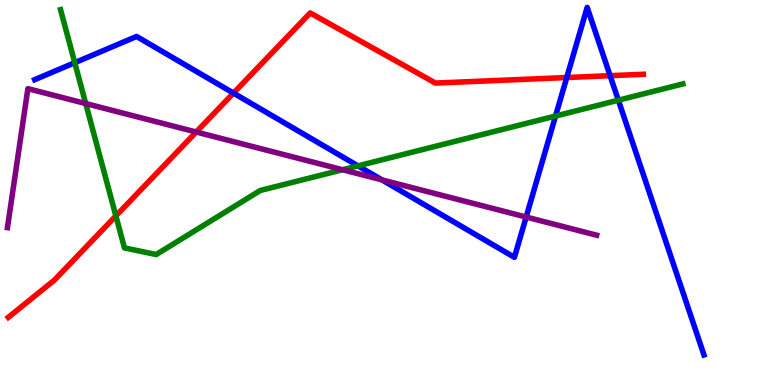[{'lines': ['blue', 'red'], 'intersections': [{'x': 3.01, 'y': 7.58}, {'x': 7.31, 'y': 7.99}, {'x': 7.87, 'y': 8.03}]}, {'lines': ['green', 'red'], 'intersections': [{'x': 1.5, 'y': 4.39}]}, {'lines': ['purple', 'red'], 'intersections': [{'x': 2.53, 'y': 6.57}]}, {'lines': ['blue', 'green'], 'intersections': [{'x': 0.965, 'y': 8.37}, {'x': 4.62, 'y': 5.69}, {'x': 7.17, 'y': 6.99}, {'x': 7.98, 'y': 7.4}]}, {'lines': ['blue', 'purple'], 'intersections': [{'x': 4.93, 'y': 5.33}, {'x': 6.79, 'y': 4.36}]}, {'lines': ['green', 'purple'], 'intersections': [{'x': 1.11, 'y': 7.31}, {'x': 4.42, 'y': 5.59}]}]